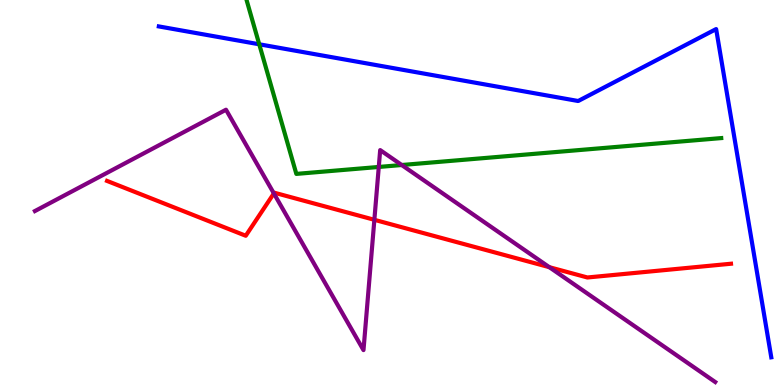[{'lines': ['blue', 'red'], 'intersections': []}, {'lines': ['green', 'red'], 'intersections': []}, {'lines': ['purple', 'red'], 'intersections': [{'x': 3.53, 'y': 4.98}, {'x': 4.83, 'y': 4.29}, {'x': 7.09, 'y': 3.06}]}, {'lines': ['blue', 'green'], 'intersections': [{'x': 3.34, 'y': 8.85}]}, {'lines': ['blue', 'purple'], 'intersections': []}, {'lines': ['green', 'purple'], 'intersections': [{'x': 4.89, 'y': 5.66}, {'x': 5.18, 'y': 5.71}]}]